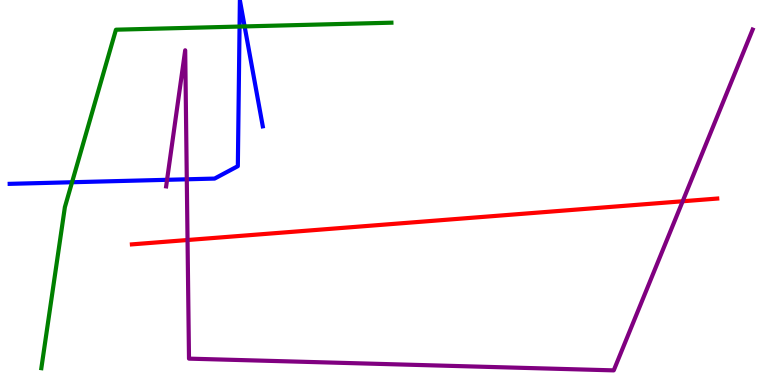[{'lines': ['blue', 'red'], 'intersections': []}, {'lines': ['green', 'red'], 'intersections': []}, {'lines': ['purple', 'red'], 'intersections': [{'x': 2.42, 'y': 3.77}, {'x': 8.81, 'y': 4.77}]}, {'lines': ['blue', 'green'], 'intersections': [{'x': 0.93, 'y': 5.27}, {'x': 3.09, 'y': 9.31}, {'x': 3.16, 'y': 9.31}]}, {'lines': ['blue', 'purple'], 'intersections': [{'x': 2.16, 'y': 5.33}, {'x': 2.41, 'y': 5.34}]}, {'lines': ['green', 'purple'], 'intersections': []}]